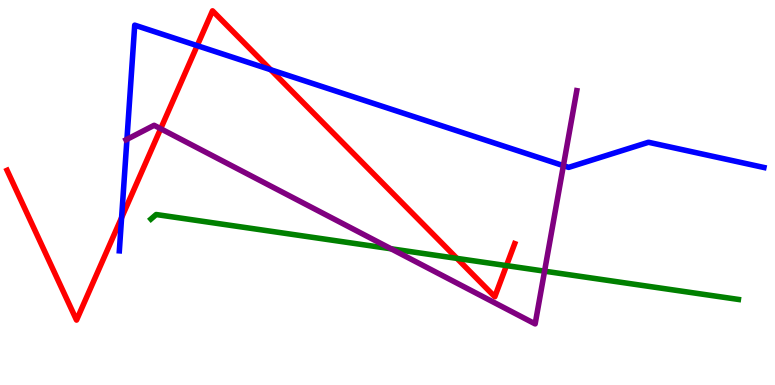[{'lines': ['blue', 'red'], 'intersections': [{'x': 1.57, 'y': 4.35}, {'x': 2.54, 'y': 8.81}, {'x': 3.49, 'y': 8.19}]}, {'lines': ['green', 'red'], 'intersections': [{'x': 5.9, 'y': 3.29}, {'x': 6.53, 'y': 3.1}]}, {'lines': ['purple', 'red'], 'intersections': [{'x': 2.07, 'y': 6.66}]}, {'lines': ['blue', 'green'], 'intersections': []}, {'lines': ['blue', 'purple'], 'intersections': [{'x': 1.64, 'y': 6.38}, {'x': 7.27, 'y': 5.7}]}, {'lines': ['green', 'purple'], 'intersections': [{'x': 5.05, 'y': 3.54}, {'x': 7.03, 'y': 2.96}]}]